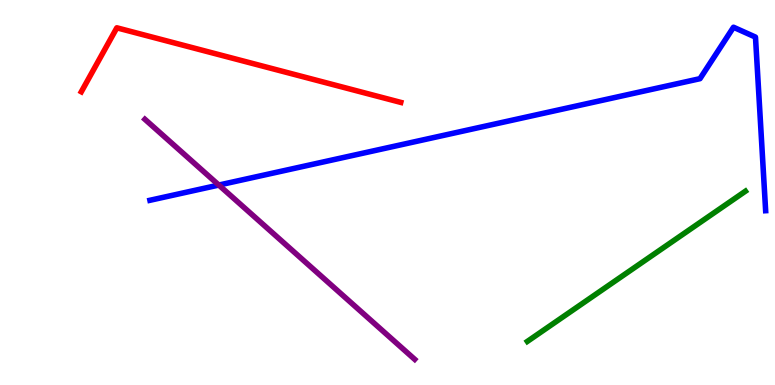[{'lines': ['blue', 'red'], 'intersections': []}, {'lines': ['green', 'red'], 'intersections': []}, {'lines': ['purple', 'red'], 'intersections': []}, {'lines': ['blue', 'green'], 'intersections': []}, {'lines': ['blue', 'purple'], 'intersections': [{'x': 2.82, 'y': 5.19}]}, {'lines': ['green', 'purple'], 'intersections': []}]